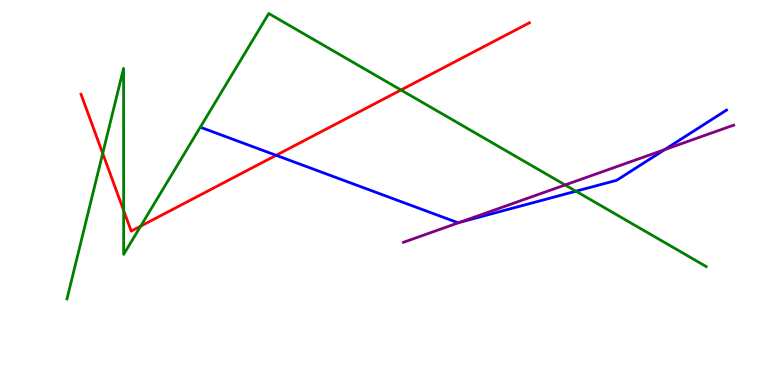[{'lines': ['blue', 'red'], 'intersections': [{'x': 3.56, 'y': 5.97}]}, {'lines': ['green', 'red'], 'intersections': [{'x': 1.33, 'y': 6.02}, {'x': 1.6, 'y': 4.53}, {'x': 1.82, 'y': 4.13}, {'x': 5.17, 'y': 7.66}]}, {'lines': ['purple', 'red'], 'intersections': []}, {'lines': ['blue', 'green'], 'intersections': [{'x': 7.43, 'y': 5.03}]}, {'lines': ['blue', 'purple'], 'intersections': [{'x': 5.93, 'y': 4.23}, {'x': 8.58, 'y': 6.11}]}, {'lines': ['green', 'purple'], 'intersections': [{'x': 7.29, 'y': 5.2}]}]